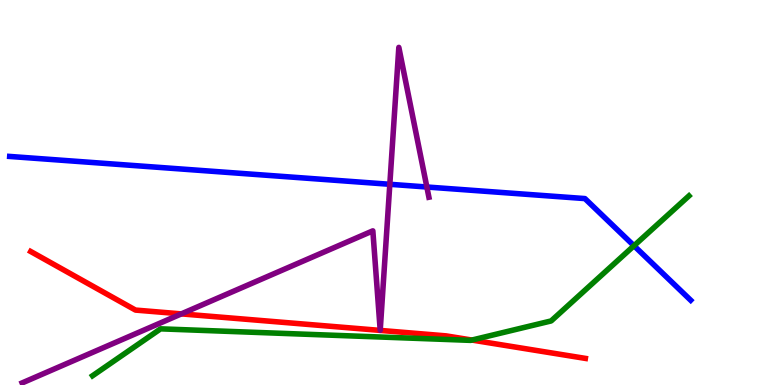[{'lines': ['blue', 'red'], 'intersections': []}, {'lines': ['green', 'red'], 'intersections': [{'x': 6.09, 'y': 1.17}]}, {'lines': ['purple', 'red'], 'intersections': [{'x': 2.34, 'y': 1.85}]}, {'lines': ['blue', 'green'], 'intersections': [{'x': 8.18, 'y': 3.62}]}, {'lines': ['blue', 'purple'], 'intersections': [{'x': 5.03, 'y': 5.21}, {'x': 5.51, 'y': 5.14}]}, {'lines': ['green', 'purple'], 'intersections': []}]